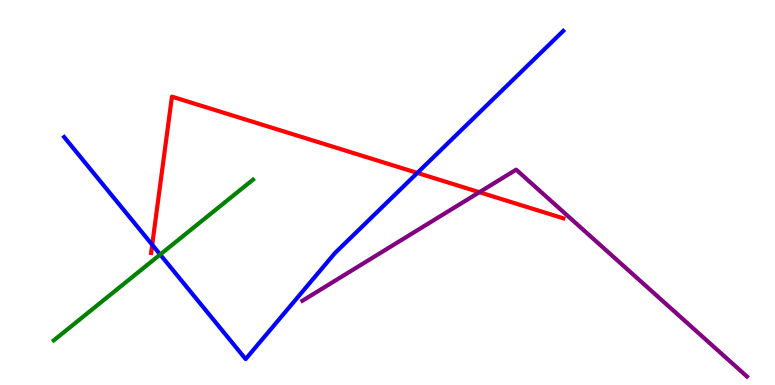[{'lines': ['blue', 'red'], 'intersections': [{'x': 1.96, 'y': 3.64}, {'x': 5.38, 'y': 5.51}]}, {'lines': ['green', 'red'], 'intersections': []}, {'lines': ['purple', 'red'], 'intersections': [{'x': 6.19, 'y': 5.01}]}, {'lines': ['blue', 'green'], 'intersections': [{'x': 2.07, 'y': 3.39}]}, {'lines': ['blue', 'purple'], 'intersections': []}, {'lines': ['green', 'purple'], 'intersections': []}]